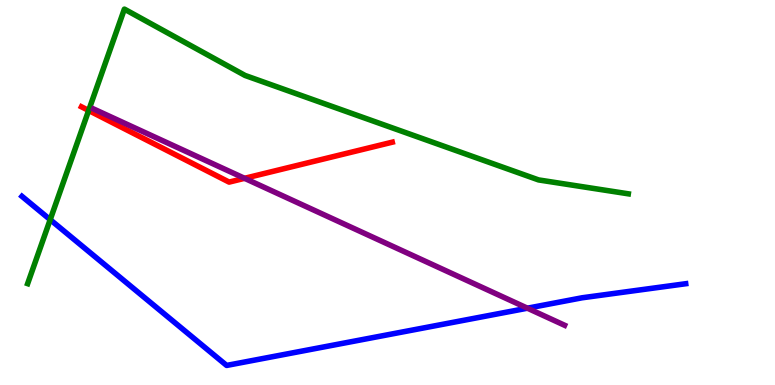[{'lines': ['blue', 'red'], 'intersections': []}, {'lines': ['green', 'red'], 'intersections': [{'x': 1.14, 'y': 7.13}]}, {'lines': ['purple', 'red'], 'intersections': [{'x': 3.16, 'y': 5.37}]}, {'lines': ['blue', 'green'], 'intersections': [{'x': 0.648, 'y': 4.29}]}, {'lines': ['blue', 'purple'], 'intersections': [{'x': 6.81, 'y': 1.99}]}, {'lines': ['green', 'purple'], 'intersections': []}]